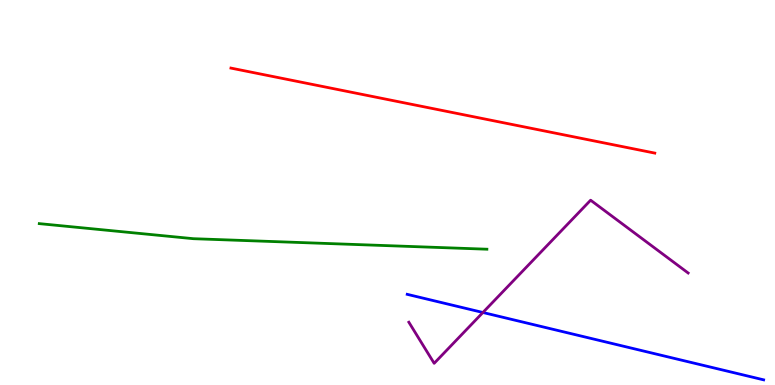[{'lines': ['blue', 'red'], 'intersections': []}, {'lines': ['green', 'red'], 'intersections': []}, {'lines': ['purple', 'red'], 'intersections': []}, {'lines': ['blue', 'green'], 'intersections': []}, {'lines': ['blue', 'purple'], 'intersections': [{'x': 6.23, 'y': 1.88}]}, {'lines': ['green', 'purple'], 'intersections': []}]